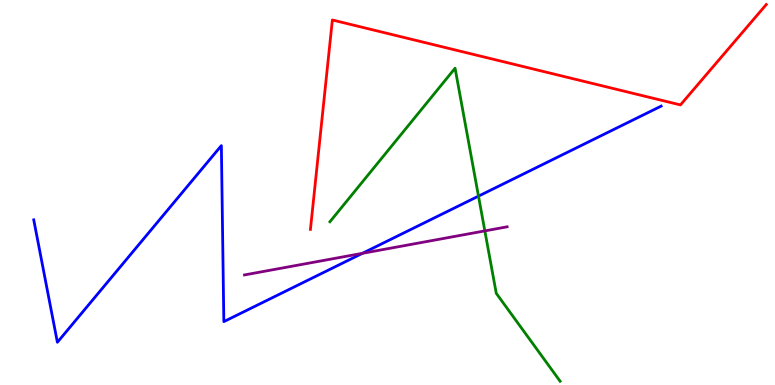[{'lines': ['blue', 'red'], 'intersections': []}, {'lines': ['green', 'red'], 'intersections': []}, {'lines': ['purple', 'red'], 'intersections': []}, {'lines': ['blue', 'green'], 'intersections': [{'x': 6.17, 'y': 4.91}]}, {'lines': ['blue', 'purple'], 'intersections': [{'x': 4.68, 'y': 3.42}]}, {'lines': ['green', 'purple'], 'intersections': [{'x': 6.26, 'y': 4.0}]}]